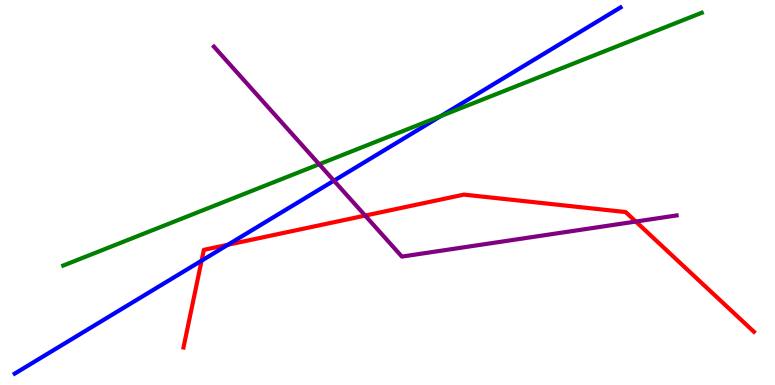[{'lines': ['blue', 'red'], 'intersections': [{'x': 2.6, 'y': 3.23}, {'x': 2.94, 'y': 3.64}]}, {'lines': ['green', 'red'], 'intersections': []}, {'lines': ['purple', 'red'], 'intersections': [{'x': 4.71, 'y': 4.4}, {'x': 8.2, 'y': 4.25}]}, {'lines': ['blue', 'green'], 'intersections': [{'x': 5.69, 'y': 6.99}]}, {'lines': ['blue', 'purple'], 'intersections': [{'x': 4.31, 'y': 5.31}]}, {'lines': ['green', 'purple'], 'intersections': [{'x': 4.12, 'y': 5.73}]}]